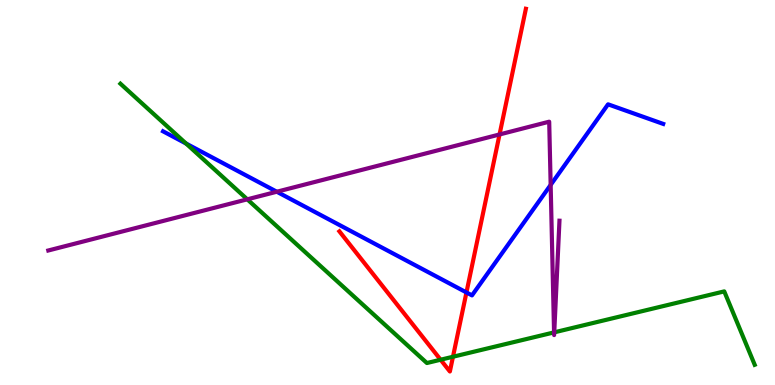[{'lines': ['blue', 'red'], 'intersections': [{'x': 6.02, 'y': 2.4}]}, {'lines': ['green', 'red'], 'intersections': [{'x': 5.69, 'y': 0.657}, {'x': 5.84, 'y': 0.734}]}, {'lines': ['purple', 'red'], 'intersections': [{'x': 6.45, 'y': 6.51}]}, {'lines': ['blue', 'green'], 'intersections': [{'x': 2.4, 'y': 6.27}]}, {'lines': ['blue', 'purple'], 'intersections': [{'x': 3.57, 'y': 5.02}, {'x': 7.11, 'y': 5.2}]}, {'lines': ['green', 'purple'], 'intersections': [{'x': 3.19, 'y': 4.82}, {'x': 7.15, 'y': 1.37}, {'x': 7.15, 'y': 1.37}]}]